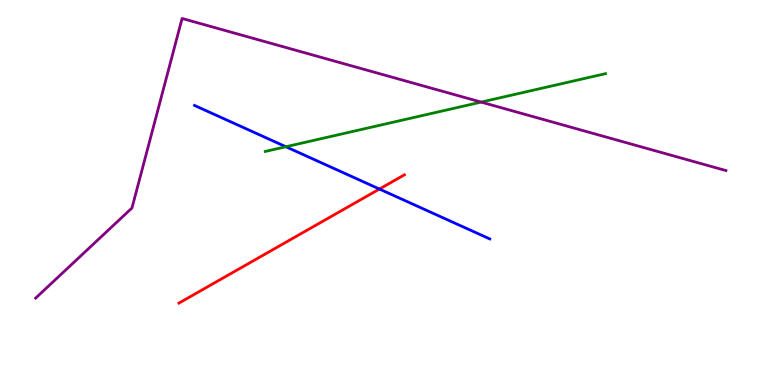[{'lines': ['blue', 'red'], 'intersections': [{'x': 4.9, 'y': 5.09}]}, {'lines': ['green', 'red'], 'intersections': []}, {'lines': ['purple', 'red'], 'intersections': []}, {'lines': ['blue', 'green'], 'intersections': [{'x': 3.69, 'y': 6.19}]}, {'lines': ['blue', 'purple'], 'intersections': []}, {'lines': ['green', 'purple'], 'intersections': [{'x': 6.21, 'y': 7.35}]}]